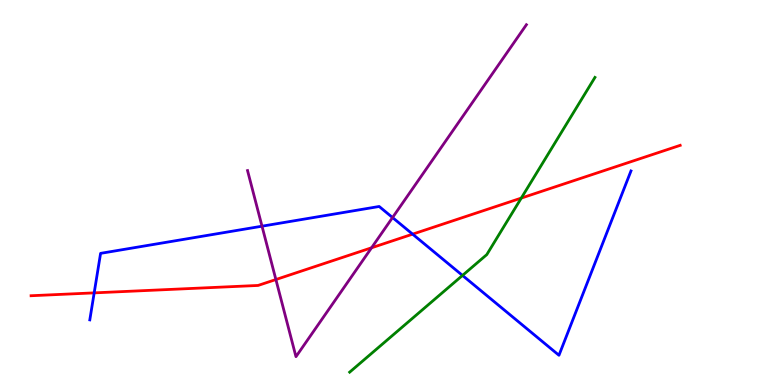[{'lines': ['blue', 'red'], 'intersections': [{'x': 1.22, 'y': 2.39}, {'x': 5.32, 'y': 3.92}]}, {'lines': ['green', 'red'], 'intersections': [{'x': 6.73, 'y': 4.85}]}, {'lines': ['purple', 'red'], 'intersections': [{'x': 3.56, 'y': 2.74}, {'x': 4.79, 'y': 3.56}]}, {'lines': ['blue', 'green'], 'intersections': [{'x': 5.97, 'y': 2.85}]}, {'lines': ['blue', 'purple'], 'intersections': [{'x': 3.38, 'y': 4.12}, {'x': 5.07, 'y': 4.35}]}, {'lines': ['green', 'purple'], 'intersections': []}]